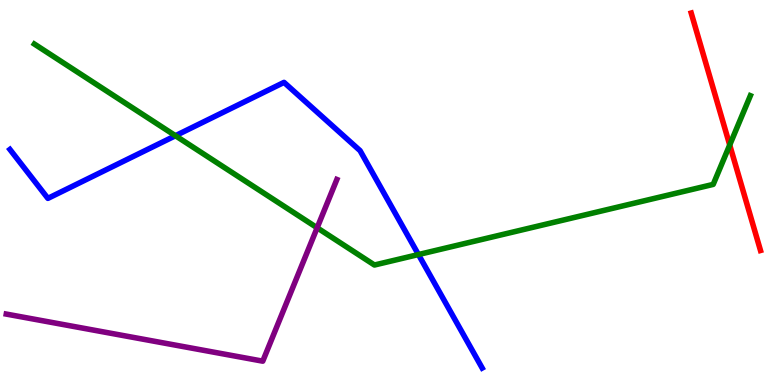[{'lines': ['blue', 'red'], 'intersections': []}, {'lines': ['green', 'red'], 'intersections': [{'x': 9.42, 'y': 6.23}]}, {'lines': ['purple', 'red'], 'intersections': []}, {'lines': ['blue', 'green'], 'intersections': [{'x': 2.26, 'y': 6.47}, {'x': 5.4, 'y': 3.39}]}, {'lines': ['blue', 'purple'], 'intersections': []}, {'lines': ['green', 'purple'], 'intersections': [{'x': 4.09, 'y': 4.08}]}]